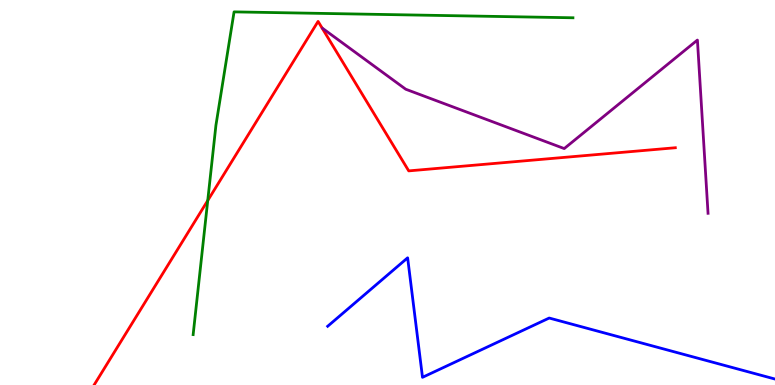[{'lines': ['blue', 'red'], 'intersections': []}, {'lines': ['green', 'red'], 'intersections': [{'x': 2.68, 'y': 4.79}]}, {'lines': ['purple', 'red'], 'intersections': []}, {'lines': ['blue', 'green'], 'intersections': []}, {'lines': ['blue', 'purple'], 'intersections': []}, {'lines': ['green', 'purple'], 'intersections': []}]